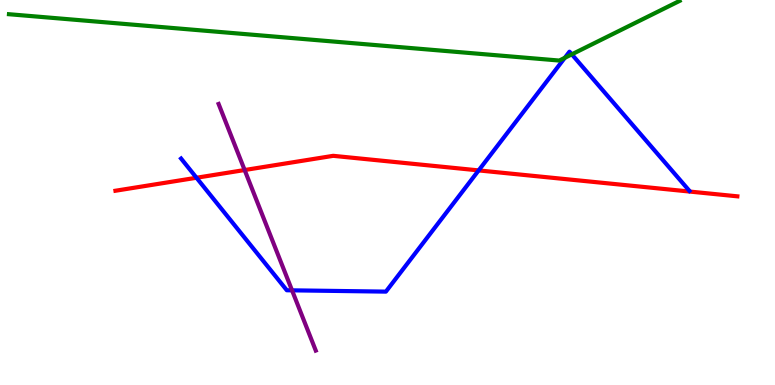[{'lines': ['blue', 'red'], 'intersections': [{'x': 2.54, 'y': 5.38}, {'x': 6.18, 'y': 5.57}]}, {'lines': ['green', 'red'], 'intersections': []}, {'lines': ['purple', 'red'], 'intersections': [{'x': 3.16, 'y': 5.58}]}, {'lines': ['blue', 'green'], 'intersections': [{'x': 7.29, 'y': 8.5}, {'x': 7.38, 'y': 8.59}]}, {'lines': ['blue', 'purple'], 'intersections': [{'x': 3.77, 'y': 2.46}]}, {'lines': ['green', 'purple'], 'intersections': []}]